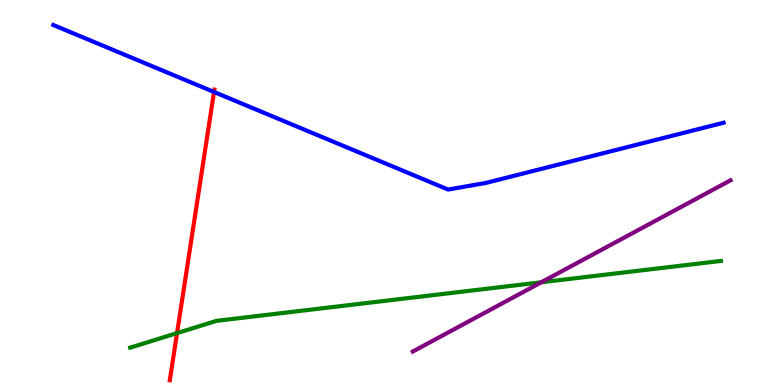[{'lines': ['blue', 'red'], 'intersections': [{'x': 2.76, 'y': 7.61}]}, {'lines': ['green', 'red'], 'intersections': [{'x': 2.28, 'y': 1.35}]}, {'lines': ['purple', 'red'], 'intersections': []}, {'lines': ['blue', 'green'], 'intersections': []}, {'lines': ['blue', 'purple'], 'intersections': []}, {'lines': ['green', 'purple'], 'intersections': [{'x': 6.99, 'y': 2.67}]}]